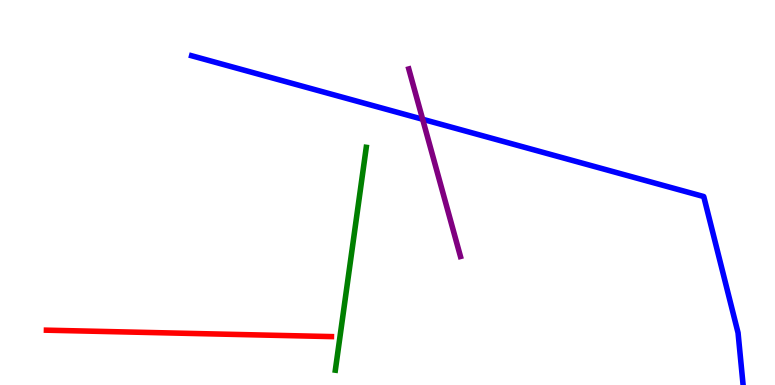[{'lines': ['blue', 'red'], 'intersections': []}, {'lines': ['green', 'red'], 'intersections': []}, {'lines': ['purple', 'red'], 'intersections': []}, {'lines': ['blue', 'green'], 'intersections': []}, {'lines': ['blue', 'purple'], 'intersections': [{'x': 5.45, 'y': 6.9}]}, {'lines': ['green', 'purple'], 'intersections': []}]